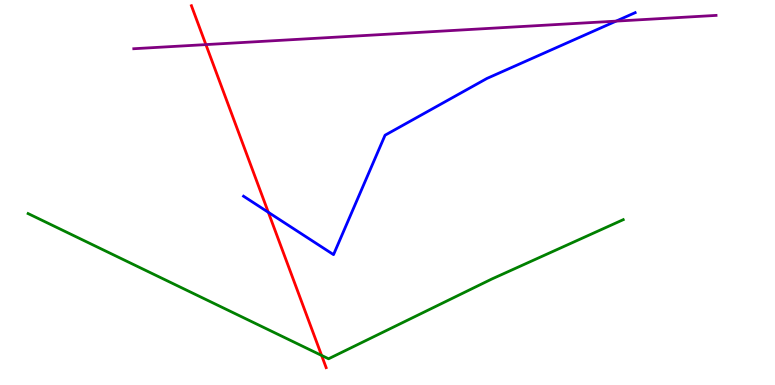[{'lines': ['blue', 'red'], 'intersections': [{'x': 3.46, 'y': 4.49}]}, {'lines': ['green', 'red'], 'intersections': [{'x': 4.15, 'y': 0.768}]}, {'lines': ['purple', 'red'], 'intersections': [{'x': 2.66, 'y': 8.84}]}, {'lines': ['blue', 'green'], 'intersections': []}, {'lines': ['blue', 'purple'], 'intersections': [{'x': 7.95, 'y': 9.45}]}, {'lines': ['green', 'purple'], 'intersections': []}]